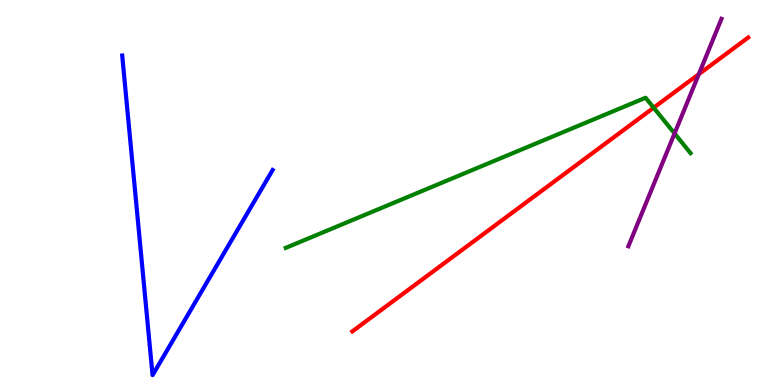[{'lines': ['blue', 'red'], 'intersections': []}, {'lines': ['green', 'red'], 'intersections': [{'x': 8.43, 'y': 7.2}]}, {'lines': ['purple', 'red'], 'intersections': [{'x': 9.02, 'y': 8.07}]}, {'lines': ['blue', 'green'], 'intersections': []}, {'lines': ['blue', 'purple'], 'intersections': []}, {'lines': ['green', 'purple'], 'intersections': [{'x': 8.7, 'y': 6.53}]}]